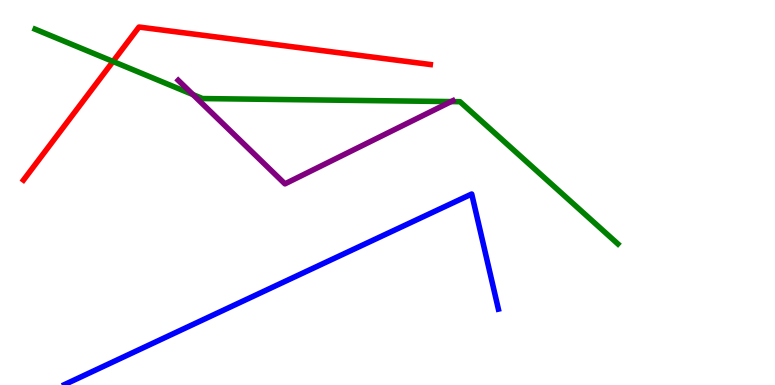[{'lines': ['blue', 'red'], 'intersections': []}, {'lines': ['green', 'red'], 'intersections': [{'x': 1.46, 'y': 8.4}]}, {'lines': ['purple', 'red'], 'intersections': []}, {'lines': ['blue', 'green'], 'intersections': []}, {'lines': ['blue', 'purple'], 'intersections': []}, {'lines': ['green', 'purple'], 'intersections': [{'x': 2.49, 'y': 7.54}, {'x': 5.82, 'y': 7.36}]}]